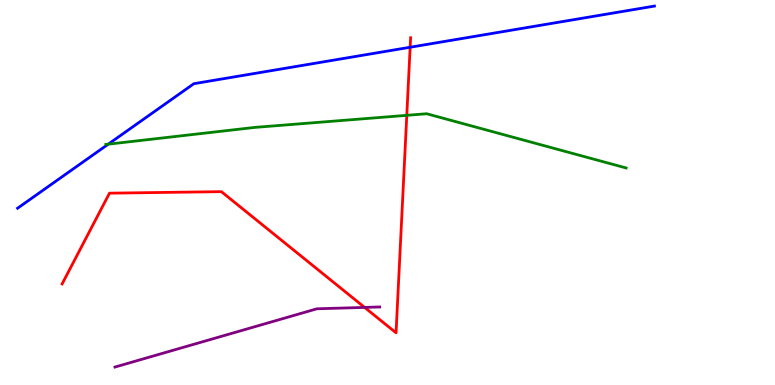[{'lines': ['blue', 'red'], 'intersections': [{'x': 5.29, 'y': 8.77}]}, {'lines': ['green', 'red'], 'intersections': [{'x': 5.25, 'y': 7.0}]}, {'lines': ['purple', 'red'], 'intersections': [{'x': 4.7, 'y': 2.02}]}, {'lines': ['blue', 'green'], 'intersections': [{'x': 1.4, 'y': 6.26}]}, {'lines': ['blue', 'purple'], 'intersections': []}, {'lines': ['green', 'purple'], 'intersections': []}]